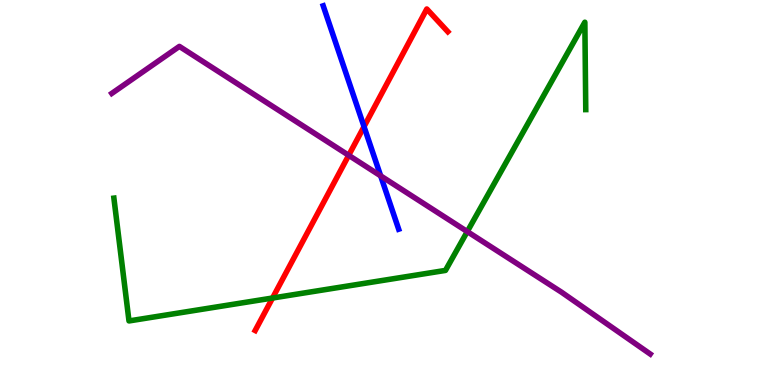[{'lines': ['blue', 'red'], 'intersections': [{'x': 4.7, 'y': 6.71}]}, {'lines': ['green', 'red'], 'intersections': [{'x': 3.52, 'y': 2.26}]}, {'lines': ['purple', 'red'], 'intersections': [{'x': 4.5, 'y': 5.97}]}, {'lines': ['blue', 'green'], 'intersections': []}, {'lines': ['blue', 'purple'], 'intersections': [{'x': 4.91, 'y': 5.43}]}, {'lines': ['green', 'purple'], 'intersections': [{'x': 6.03, 'y': 3.99}]}]